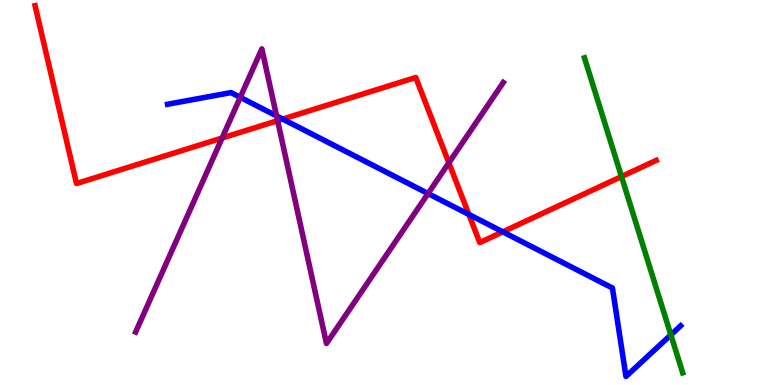[{'lines': ['blue', 'red'], 'intersections': [{'x': 3.65, 'y': 6.91}, {'x': 6.05, 'y': 4.43}, {'x': 6.49, 'y': 3.98}]}, {'lines': ['green', 'red'], 'intersections': [{'x': 8.02, 'y': 5.41}]}, {'lines': ['purple', 'red'], 'intersections': [{'x': 2.87, 'y': 6.42}, {'x': 3.58, 'y': 6.87}, {'x': 5.79, 'y': 5.77}]}, {'lines': ['blue', 'green'], 'intersections': [{'x': 8.66, 'y': 1.3}]}, {'lines': ['blue', 'purple'], 'intersections': [{'x': 3.1, 'y': 7.47}, {'x': 3.57, 'y': 6.99}, {'x': 5.52, 'y': 4.97}]}, {'lines': ['green', 'purple'], 'intersections': []}]